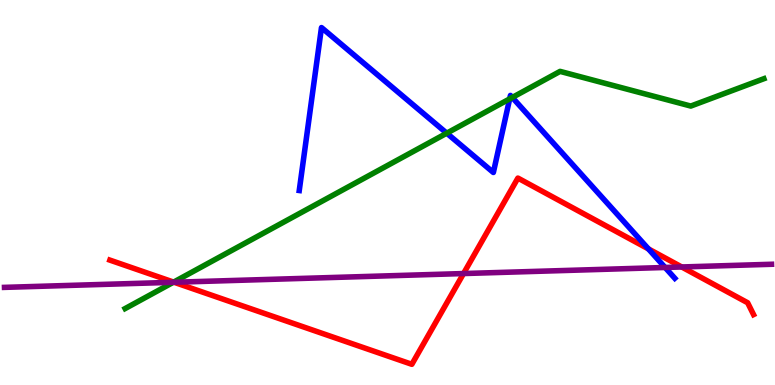[{'lines': ['blue', 'red'], 'intersections': [{'x': 8.37, 'y': 3.54}]}, {'lines': ['green', 'red'], 'intersections': [{'x': 2.24, 'y': 2.67}]}, {'lines': ['purple', 'red'], 'intersections': [{'x': 2.25, 'y': 2.67}, {'x': 5.98, 'y': 2.89}, {'x': 8.8, 'y': 3.07}]}, {'lines': ['blue', 'green'], 'intersections': [{'x': 5.76, 'y': 6.54}, {'x': 6.58, 'y': 7.43}, {'x': 6.61, 'y': 7.47}]}, {'lines': ['blue', 'purple'], 'intersections': [{'x': 8.58, 'y': 3.05}]}, {'lines': ['green', 'purple'], 'intersections': [{'x': 2.24, 'y': 2.67}]}]